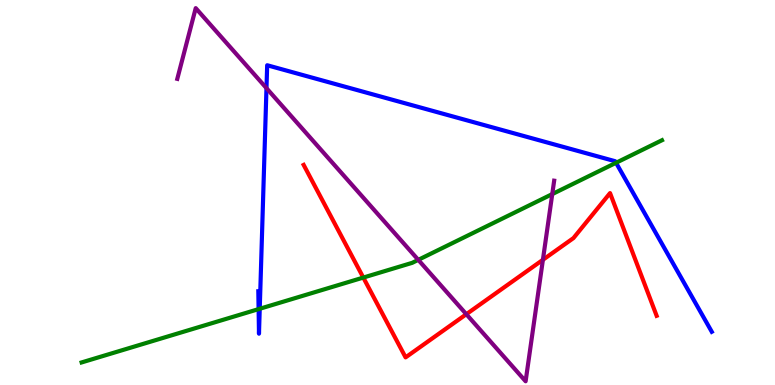[{'lines': ['blue', 'red'], 'intersections': []}, {'lines': ['green', 'red'], 'intersections': [{'x': 4.69, 'y': 2.79}]}, {'lines': ['purple', 'red'], 'intersections': [{'x': 6.02, 'y': 1.84}, {'x': 7.01, 'y': 3.25}]}, {'lines': ['blue', 'green'], 'intersections': [{'x': 3.34, 'y': 1.97}, {'x': 3.35, 'y': 1.98}, {'x': 7.95, 'y': 5.77}]}, {'lines': ['blue', 'purple'], 'intersections': [{'x': 3.44, 'y': 7.71}]}, {'lines': ['green', 'purple'], 'intersections': [{'x': 5.4, 'y': 3.25}, {'x': 7.13, 'y': 4.96}]}]